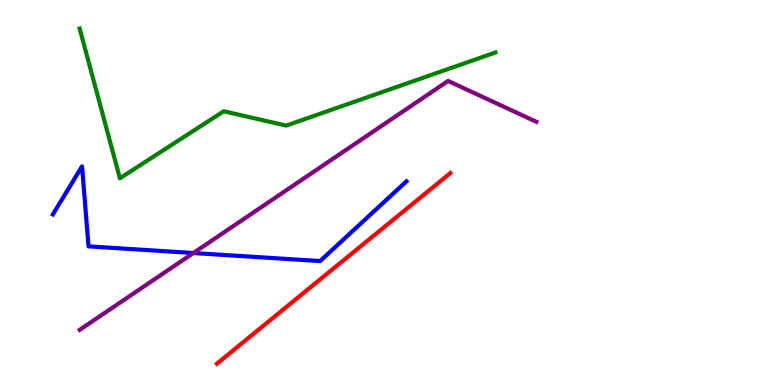[{'lines': ['blue', 'red'], 'intersections': []}, {'lines': ['green', 'red'], 'intersections': []}, {'lines': ['purple', 'red'], 'intersections': []}, {'lines': ['blue', 'green'], 'intersections': []}, {'lines': ['blue', 'purple'], 'intersections': [{'x': 2.5, 'y': 3.43}]}, {'lines': ['green', 'purple'], 'intersections': []}]